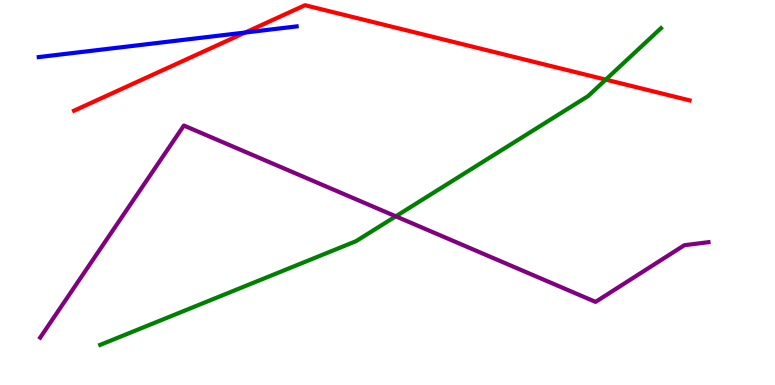[{'lines': ['blue', 'red'], 'intersections': [{'x': 3.16, 'y': 9.16}]}, {'lines': ['green', 'red'], 'intersections': [{'x': 7.82, 'y': 7.93}]}, {'lines': ['purple', 'red'], 'intersections': []}, {'lines': ['blue', 'green'], 'intersections': []}, {'lines': ['blue', 'purple'], 'intersections': []}, {'lines': ['green', 'purple'], 'intersections': [{'x': 5.11, 'y': 4.38}]}]